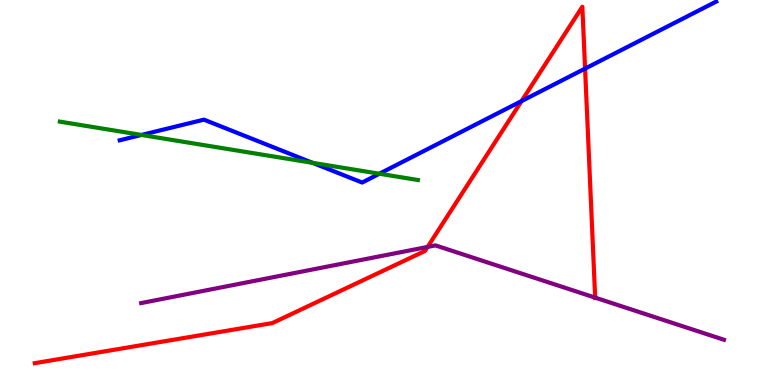[{'lines': ['blue', 'red'], 'intersections': [{'x': 6.73, 'y': 7.38}, {'x': 7.55, 'y': 8.22}]}, {'lines': ['green', 'red'], 'intersections': []}, {'lines': ['purple', 'red'], 'intersections': [{'x': 5.52, 'y': 3.59}, {'x': 7.68, 'y': 2.27}]}, {'lines': ['blue', 'green'], 'intersections': [{'x': 1.83, 'y': 6.49}, {'x': 4.03, 'y': 5.77}, {'x': 4.9, 'y': 5.49}]}, {'lines': ['blue', 'purple'], 'intersections': []}, {'lines': ['green', 'purple'], 'intersections': []}]